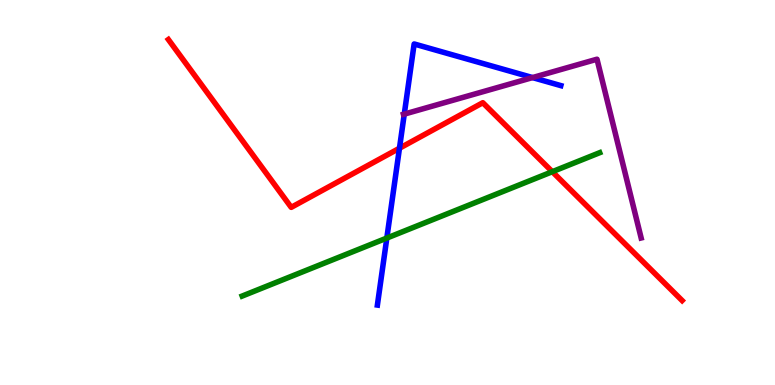[{'lines': ['blue', 'red'], 'intersections': [{'x': 5.15, 'y': 6.15}]}, {'lines': ['green', 'red'], 'intersections': [{'x': 7.13, 'y': 5.54}]}, {'lines': ['purple', 'red'], 'intersections': []}, {'lines': ['blue', 'green'], 'intersections': [{'x': 4.99, 'y': 3.82}]}, {'lines': ['blue', 'purple'], 'intersections': [{'x': 5.22, 'y': 7.04}, {'x': 6.87, 'y': 7.99}]}, {'lines': ['green', 'purple'], 'intersections': []}]